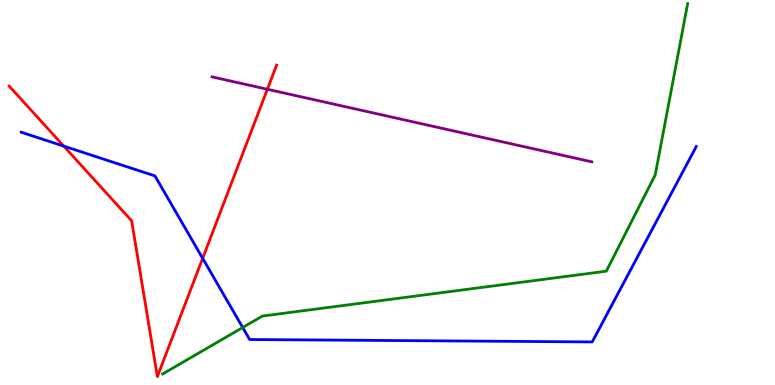[{'lines': ['blue', 'red'], 'intersections': [{'x': 0.823, 'y': 6.2}, {'x': 2.61, 'y': 3.29}]}, {'lines': ['green', 'red'], 'intersections': []}, {'lines': ['purple', 'red'], 'intersections': [{'x': 3.45, 'y': 7.68}]}, {'lines': ['blue', 'green'], 'intersections': [{'x': 3.13, 'y': 1.49}]}, {'lines': ['blue', 'purple'], 'intersections': []}, {'lines': ['green', 'purple'], 'intersections': []}]